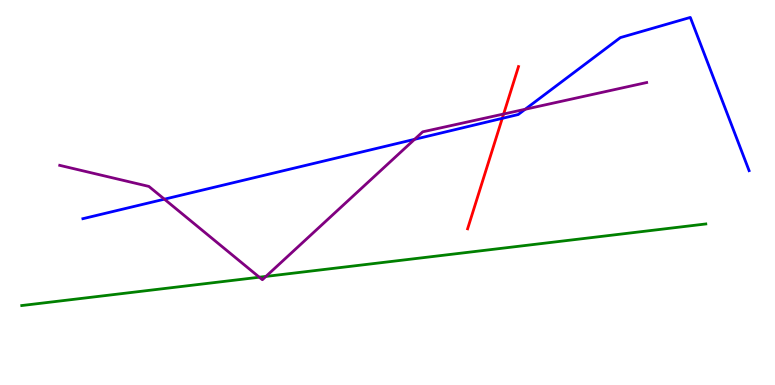[{'lines': ['blue', 'red'], 'intersections': [{'x': 6.48, 'y': 6.93}]}, {'lines': ['green', 'red'], 'intersections': []}, {'lines': ['purple', 'red'], 'intersections': [{'x': 6.5, 'y': 7.04}]}, {'lines': ['blue', 'green'], 'intersections': []}, {'lines': ['blue', 'purple'], 'intersections': [{'x': 2.12, 'y': 4.83}, {'x': 5.35, 'y': 6.38}, {'x': 6.78, 'y': 7.16}]}, {'lines': ['green', 'purple'], 'intersections': [{'x': 3.35, 'y': 2.8}, {'x': 3.43, 'y': 2.82}]}]